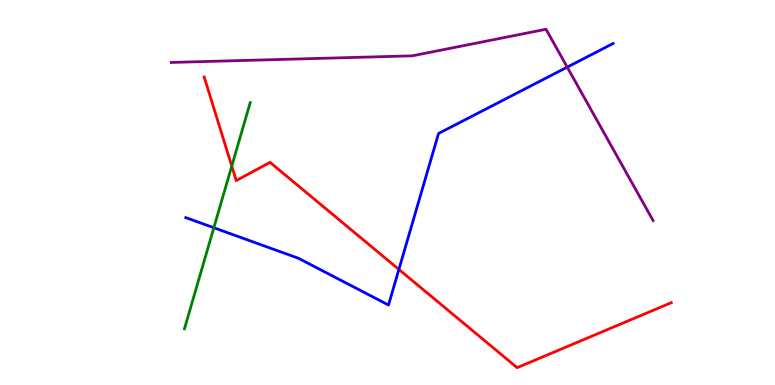[{'lines': ['blue', 'red'], 'intersections': [{'x': 5.15, 'y': 3.0}]}, {'lines': ['green', 'red'], 'intersections': [{'x': 2.99, 'y': 5.69}]}, {'lines': ['purple', 'red'], 'intersections': []}, {'lines': ['blue', 'green'], 'intersections': [{'x': 2.76, 'y': 4.08}]}, {'lines': ['blue', 'purple'], 'intersections': [{'x': 7.32, 'y': 8.26}]}, {'lines': ['green', 'purple'], 'intersections': []}]